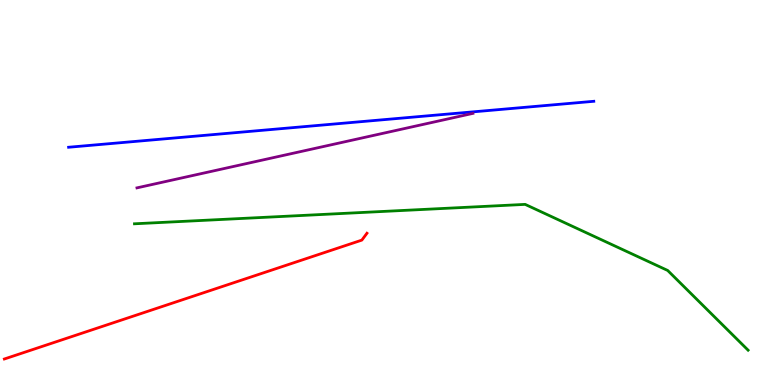[{'lines': ['blue', 'red'], 'intersections': []}, {'lines': ['green', 'red'], 'intersections': []}, {'lines': ['purple', 'red'], 'intersections': []}, {'lines': ['blue', 'green'], 'intersections': []}, {'lines': ['blue', 'purple'], 'intersections': []}, {'lines': ['green', 'purple'], 'intersections': []}]